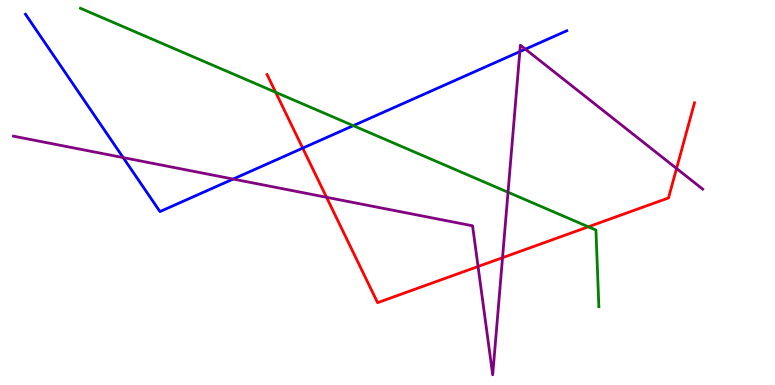[{'lines': ['blue', 'red'], 'intersections': [{'x': 3.91, 'y': 6.15}]}, {'lines': ['green', 'red'], 'intersections': [{'x': 3.56, 'y': 7.6}, {'x': 7.59, 'y': 4.11}]}, {'lines': ['purple', 'red'], 'intersections': [{'x': 4.21, 'y': 4.88}, {'x': 6.17, 'y': 3.08}, {'x': 6.48, 'y': 3.31}, {'x': 8.73, 'y': 5.62}]}, {'lines': ['blue', 'green'], 'intersections': [{'x': 4.56, 'y': 6.74}]}, {'lines': ['blue', 'purple'], 'intersections': [{'x': 1.59, 'y': 5.91}, {'x': 3.01, 'y': 5.35}, {'x': 6.71, 'y': 8.66}, {'x': 6.78, 'y': 8.72}]}, {'lines': ['green', 'purple'], 'intersections': [{'x': 6.56, 'y': 5.01}]}]